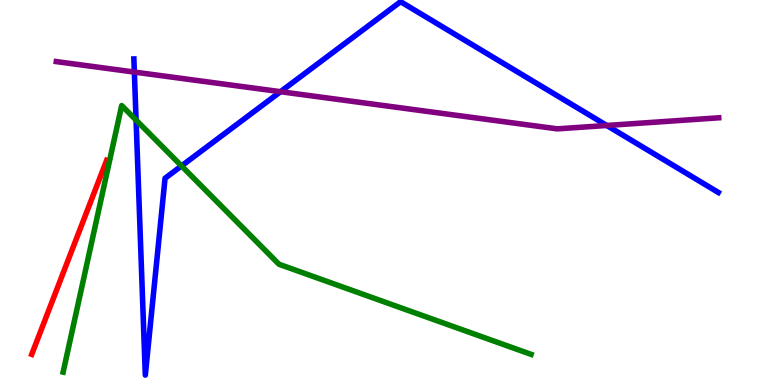[{'lines': ['blue', 'red'], 'intersections': []}, {'lines': ['green', 'red'], 'intersections': []}, {'lines': ['purple', 'red'], 'intersections': []}, {'lines': ['blue', 'green'], 'intersections': [{'x': 1.76, 'y': 6.88}, {'x': 2.34, 'y': 5.69}]}, {'lines': ['blue', 'purple'], 'intersections': [{'x': 1.73, 'y': 8.13}, {'x': 3.62, 'y': 7.62}, {'x': 7.83, 'y': 6.74}]}, {'lines': ['green', 'purple'], 'intersections': []}]